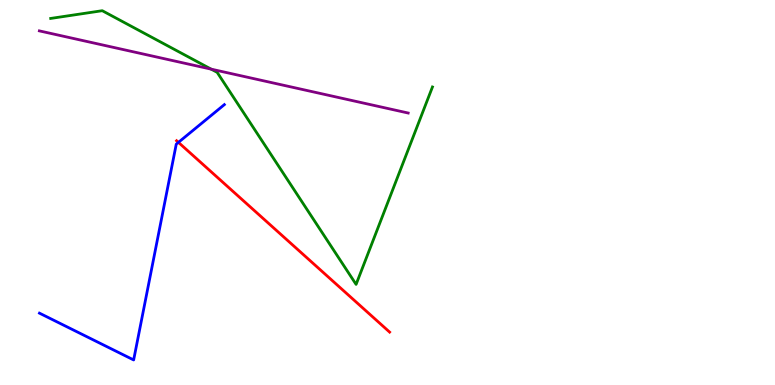[{'lines': ['blue', 'red'], 'intersections': [{'x': 2.3, 'y': 6.3}]}, {'lines': ['green', 'red'], 'intersections': []}, {'lines': ['purple', 'red'], 'intersections': []}, {'lines': ['blue', 'green'], 'intersections': []}, {'lines': ['blue', 'purple'], 'intersections': []}, {'lines': ['green', 'purple'], 'intersections': [{'x': 2.72, 'y': 8.2}]}]